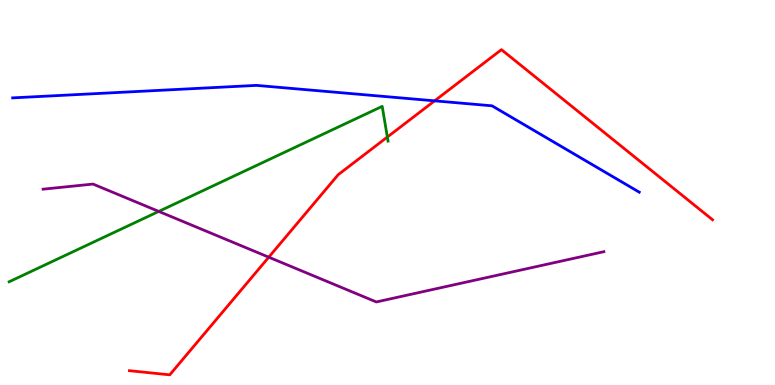[{'lines': ['blue', 'red'], 'intersections': [{'x': 5.61, 'y': 7.38}]}, {'lines': ['green', 'red'], 'intersections': [{'x': 5.0, 'y': 6.44}]}, {'lines': ['purple', 'red'], 'intersections': [{'x': 3.47, 'y': 3.32}]}, {'lines': ['blue', 'green'], 'intersections': []}, {'lines': ['blue', 'purple'], 'intersections': []}, {'lines': ['green', 'purple'], 'intersections': [{'x': 2.05, 'y': 4.51}]}]